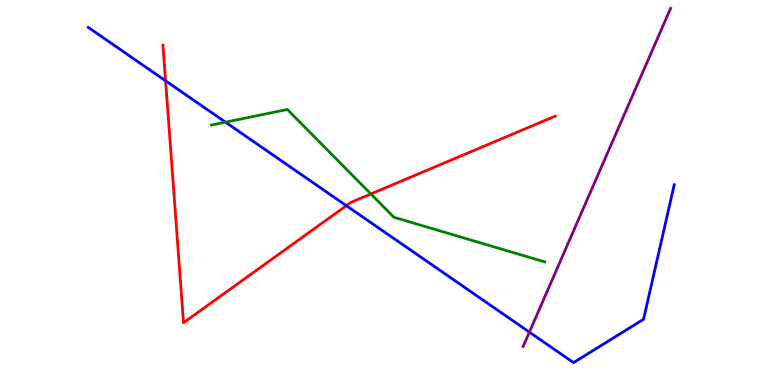[{'lines': ['blue', 'red'], 'intersections': [{'x': 2.14, 'y': 7.9}, {'x': 4.47, 'y': 4.66}]}, {'lines': ['green', 'red'], 'intersections': [{'x': 4.79, 'y': 4.96}]}, {'lines': ['purple', 'red'], 'intersections': []}, {'lines': ['blue', 'green'], 'intersections': [{'x': 2.91, 'y': 6.83}]}, {'lines': ['blue', 'purple'], 'intersections': [{'x': 6.83, 'y': 1.37}]}, {'lines': ['green', 'purple'], 'intersections': []}]